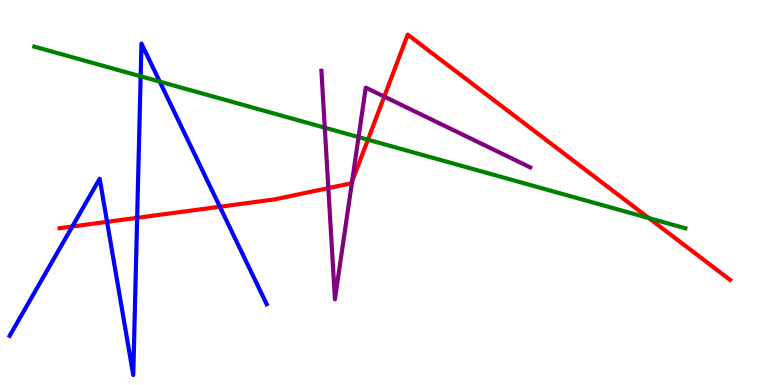[{'lines': ['blue', 'red'], 'intersections': [{'x': 0.933, 'y': 4.12}, {'x': 1.38, 'y': 4.24}, {'x': 1.77, 'y': 4.34}, {'x': 2.84, 'y': 4.63}]}, {'lines': ['green', 'red'], 'intersections': [{'x': 4.75, 'y': 6.37}, {'x': 8.37, 'y': 4.33}]}, {'lines': ['purple', 'red'], 'intersections': [{'x': 4.24, 'y': 5.11}, {'x': 4.54, 'y': 5.28}, {'x': 4.96, 'y': 7.49}]}, {'lines': ['blue', 'green'], 'intersections': [{'x': 1.81, 'y': 8.02}, {'x': 2.06, 'y': 7.88}]}, {'lines': ['blue', 'purple'], 'intersections': []}, {'lines': ['green', 'purple'], 'intersections': [{'x': 4.19, 'y': 6.68}, {'x': 4.63, 'y': 6.44}]}]